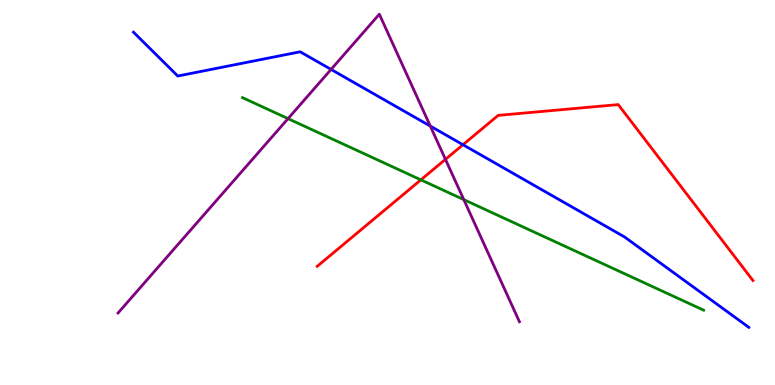[{'lines': ['blue', 'red'], 'intersections': [{'x': 5.97, 'y': 6.24}]}, {'lines': ['green', 'red'], 'intersections': [{'x': 5.43, 'y': 5.33}]}, {'lines': ['purple', 'red'], 'intersections': [{'x': 5.75, 'y': 5.86}]}, {'lines': ['blue', 'green'], 'intersections': []}, {'lines': ['blue', 'purple'], 'intersections': [{'x': 4.27, 'y': 8.2}, {'x': 5.55, 'y': 6.73}]}, {'lines': ['green', 'purple'], 'intersections': [{'x': 3.72, 'y': 6.92}, {'x': 5.98, 'y': 4.81}]}]